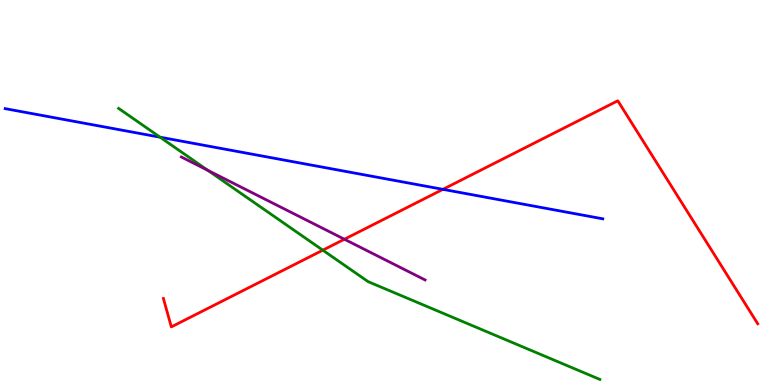[{'lines': ['blue', 'red'], 'intersections': [{'x': 5.72, 'y': 5.08}]}, {'lines': ['green', 'red'], 'intersections': [{'x': 4.17, 'y': 3.5}]}, {'lines': ['purple', 'red'], 'intersections': [{'x': 4.44, 'y': 3.79}]}, {'lines': ['blue', 'green'], 'intersections': [{'x': 2.07, 'y': 6.44}]}, {'lines': ['blue', 'purple'], 'intersections': []}, {'lines': ['green', 'purple'], 'intersections': [{'x': 2.68, 'y': 5.58}]}]